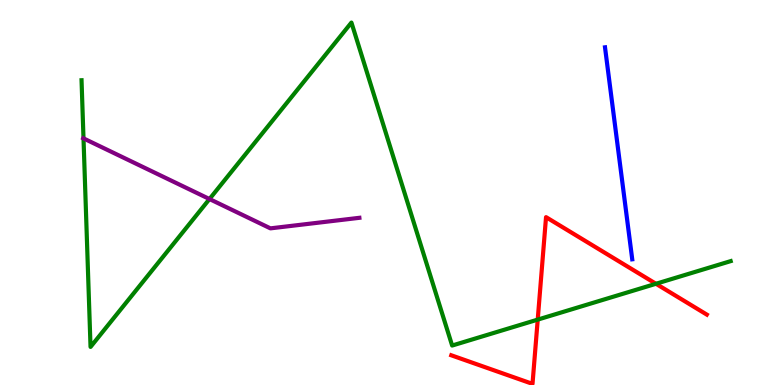[{'lines': ['blue', 'red'], 'intersections': []}, {'lines': ['green', 'red'], 'intersections': [{'x': 6.94, 'y': 1.7}, {'x': 8.46, 'y': 2.63}]}, {'lines': ['purple', 'red'], 'intersections': []}, {'lines': ['blue', 'green'], 'intersections': []}, {'lines': ['blue', 'purple'], 'intersections': []}, {'lines': ['green', 'purple'], 'intersections': [{'x': 1.08, 'y': 6.41}, {'x': 2.7, 'y': 4.83}]}]